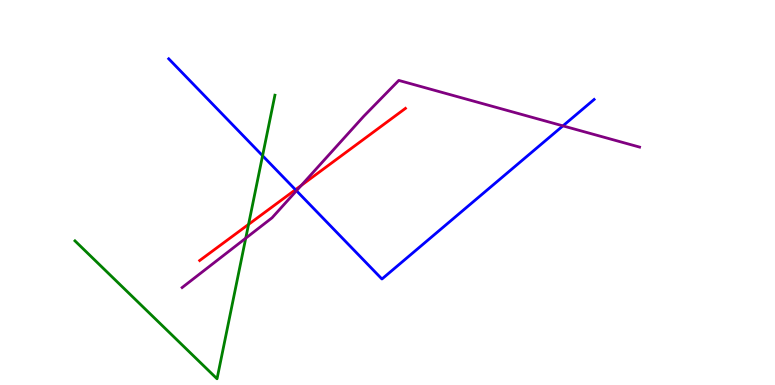[{'lines': ['blue', 'red'], 'intersections': [{'x': 3.81, 'y': 5.07}]}, {'lines': ['green', 'red'], 'intersections': [{'x': 3.21, 'y': 4.17}]}, {'lines': ['purple', 'red'], 'intersections': [{'x': 3.89, 'y': 5.19}]}, {'lines': ['blue', 'green'], 'intersections': [{'x': 3.39, 'y': 5.96}]}, {'lines': ['blue', 'purple'], 'intersections': [{'x': 3.83, 'y': 5.05}, {'x': 7.26, 'y': 6.73}]}, {'lines': ['green', 'purple'], 'intersections': [{'x': 3.17, 'y': 3.81}]}]